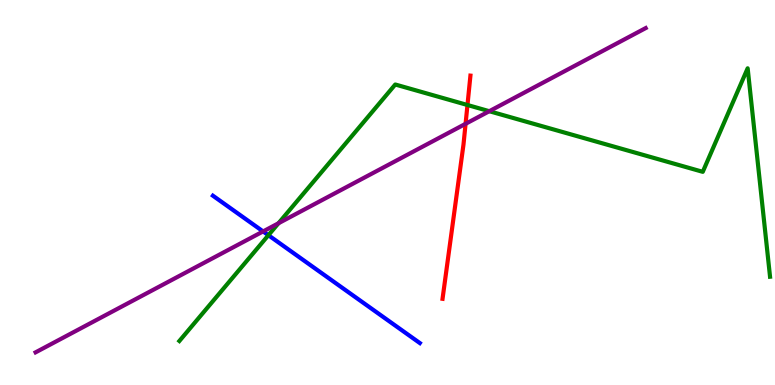[{'lines': ['blue', 'red'], 'intersections': []}, {'lines': ['green', 'red'], 'intersections': [{'x': 6.03, 'y': 7.27}]}, {'lines': ['purple', 'red'], 'intersections': [{'x': 6.01, 'y': 6.78}]}, {'lines': ['blue', 'green'], 'intersections': [{'x': 3.46, 'y': 3.89}]}, {'lines': ['blue', 'purple'], 'intersections': [{'x': 3.39, 'y': 3.99}]}, {'lines': ['green', 'purple'], 'intersections': [{'x': 3.59, 'y': 4.2}, {'x': 6.31, 'y': 7.11}]}]